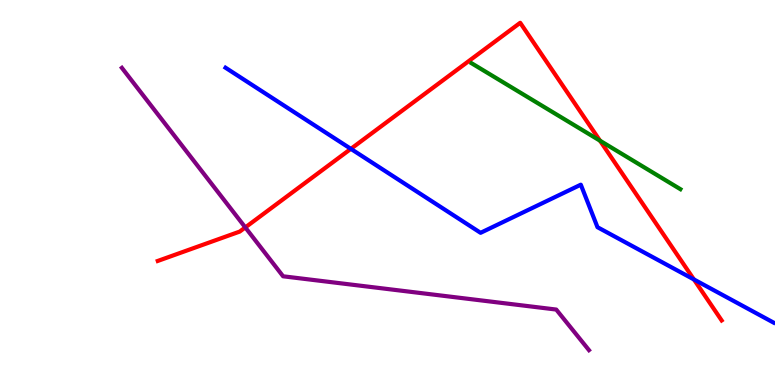[{'lines': ['blue', 'red'], 'intersections': [{'x': 4.53, 'y': 6.13}, {'x': 8.95, 'y': 2.74}]}, {'lines': ['green', 'red'], 'intersections': [{'x': 7.74, 'y': 6.35}]}, {'lines': ['purple', 'red'], 'intersections': [{'x': 3.17, 'y': 4.09}]}, {'lines': ['blue', 'green'], 'intersections': []}, {'lines': ['blue', 'purple'], 'intersections': []}, {'lines': ['green', 'purple'], 'intersections': []}]